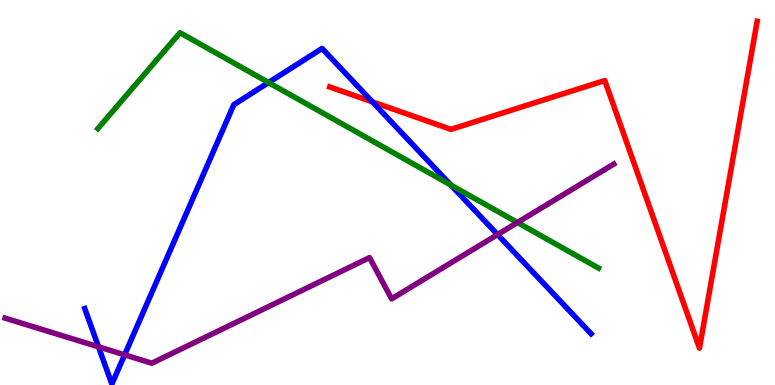[{'lines': ['blue', 'red'], 'intersections': [{'x': 4.81, 'y': 7.35}]}, {'lines': ['green', 'red'], 'intersections': []}, {'lines': ['purple', 'red'], 'intersections': []}, {'lines': ['blue', 'green'], 'intersections': [{'x': 3.47, 'y': 7.86}, {'x': 5.82, 'y': 5.19}]}, {'lines': ['blue', 'purple'], 'intersections': [{'x': 1.27, 'y': 0.992}, {'x': 1.61, 'y': 0.783}, {'x': 6.42, 'y': 3.91}]}, {'lines': ['green', 'purple'], 'intersections': [{'x': 6.68, 'y': 4.22}]}]